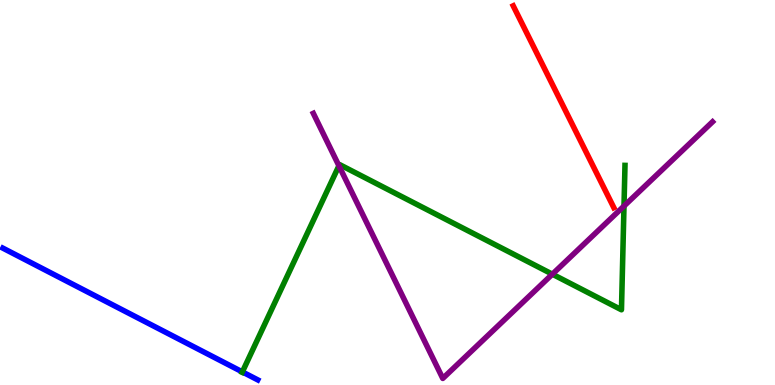[{'lines': ['blue', 'red'], 'intersections': []}, {'lines': ['green', 'red'], 'intersections': []}, {'lines': ['purple', 'red'], 'intersections': []}, {'lines': ['blue', 'green'], 'intersections': [{'x': 3.13, 'y': 0.34}]}, {'lines': ['blue', 'purple'], 'intersections': []}, {'lines': ['green', 'purple'], 'intersections': [{'x': 4.37, 'y': 5.69}, {'x': 7.13, 'y': 2.88}, {'x': 8.05, 'y': 4.65}]}]